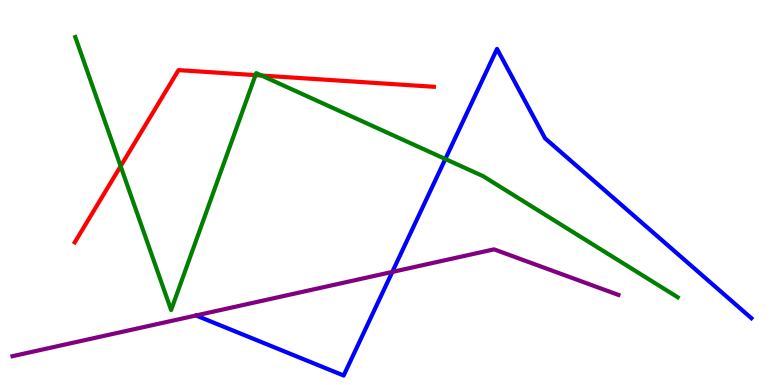[{'lines': ['blue', 'red'], 'intersections': []}, {'lines': ['green', 'red'], 'intersections': [{'x': 1.56, 'y': 5.68}, {'x': 3.3, 'y': 8.05}, {'x': 3.37, 'y': 8.04}]}, {'lines': ['purple', 'red'], 'intersections': []}, {'lines': ['blue', 'green'], 'intersections': [{'x': 5.75, 'y': 5.87}]}, {'lines': ['blue', 'purple'], 'intersections': [{'x': 5.06, 'y': 2.94}]}, {'lines': ['green', 'purple'], 'intersections': []}]